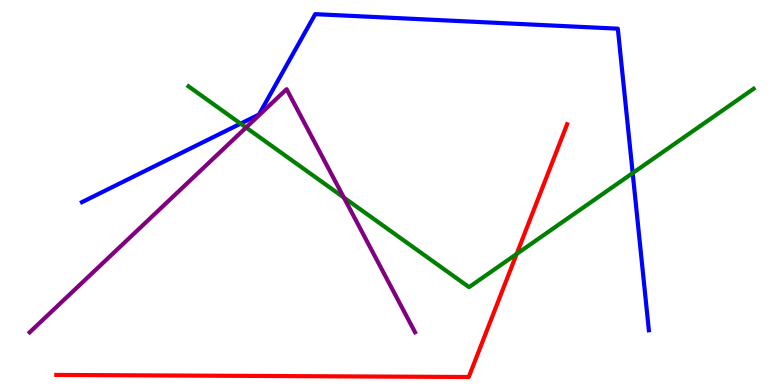[{'lines': ['blue', 'red'], 'intersections': []}, {'lines': ['green', 'red'], 'intersections': [{'x': 6.67, 'y': 3.4}]}, {'lines': ['purple', 'red'], 'intersections': []}, {'lines': ['blue', 'green'], 'intersections': [{'x': 3.1, 'y': 6.79}, {'x': 8.16, 'y': 5.5}]}, {'lines': ['blue', 'purple'], 'intersections': []}, {'lines': ['green', 'purple'], 'intersections': [{'x': 3.18, 'y': 6.69}, {'x': 4.44, 'y': 4.87}]}]